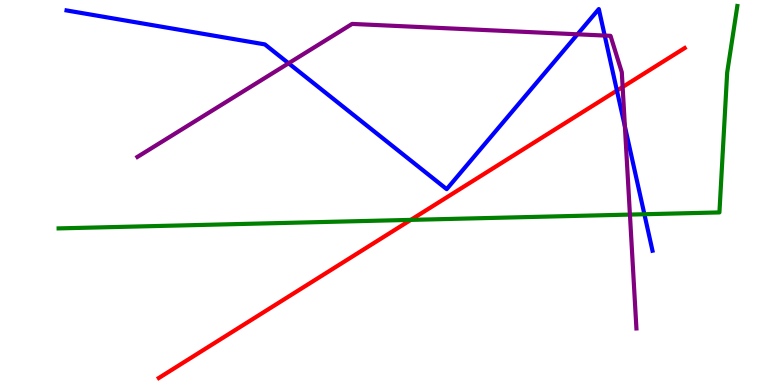[{'lines': ['blue', 'red'], 'intersections': [{'x': 7.96, 'y': 7.65}]}, {'lines': ['green', 'red'], 'intersections': [{'x': 5.3, 'y': 4.29}]}, {'lines': ['purple', 'red'], 'intersections': [{'x': 8.03, 'y': 7.74}]}, {'lines': ['blue', 'green'], 'intersections': [{'x': 8.31, 'y': 4.44}]}, {'lines': ['blue', 'purple'], 'intersections': [{'x': 3.72, 'y': 8.36}, {'x': 7.45, 'y': 9.11}, {'x': 7.8, 'y': 9.08}, {'x': 8.06, 'y': 6.72}]}, {'lines': ['green', 'purple'], 'intersections': [{'x': 8.13, 'y': 4.43}]}]